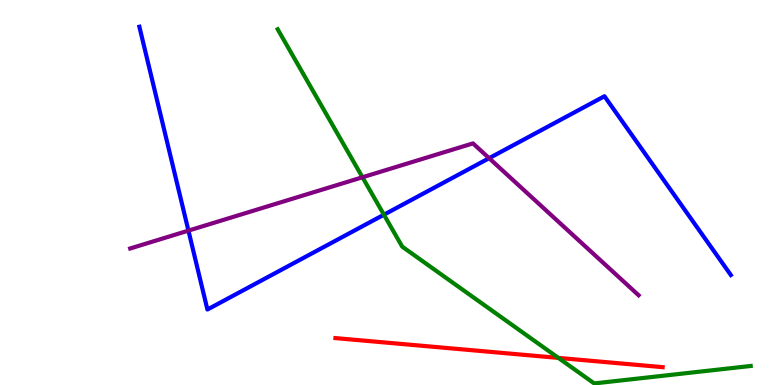[{'lines': ['blue', 'red'], 'intersections': []}, {'lines': ['green', 'red'], 'intersections': [{'x': 7.21, 'y': 0.704}]}, {'lines': ['purple', 'red'], 'intersections': []}, {'lines': ['blue', 'green'], 'intersections': [{'x': 4.95, 'y': 4.42}]}, {'lines': ['blue', 'purple'], 'intersections': [{'x': 2.43, 'y': 4.01}, {'x': 6.31, 'y': 5.89}]}, {'lines': ['green', 'purple'], 'intersections': [{'x': 4.68, 'y': 5.4}]}]